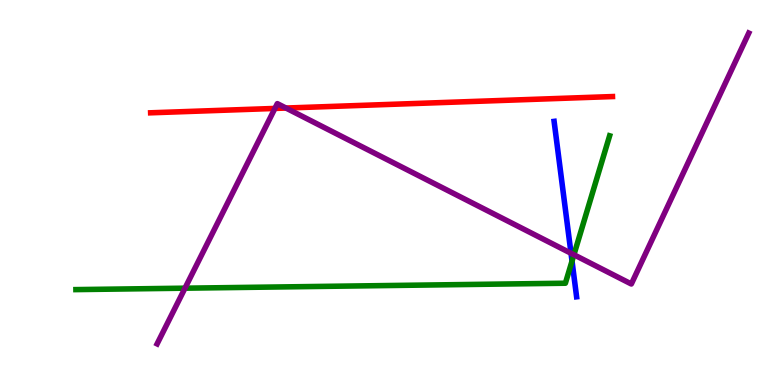[{'lines': ['blue', 'red'], 'intersections': []}, {'lines': ['green', 'red'], 'intersections': []}, {'lines': ['purple', 'red'], 'intersections': [{'x': 3.55, 'y': 7.18}, {'x': 3.69, 'y': 7.19}]}, {'lines': ['blue', 'green'], 'intersections': [{'x': 7.38, 'y': 3.22}]}, {'lines': ['blue', 'purple'], 'intersections': [{'x': 7.37, 'y': 3.42}]}, {'lines': ['green', 'purple'], 'intersections': [{'x': 2.39, 'y': 2.51}, {'x': 7.41, 'y': 3.38}]}]